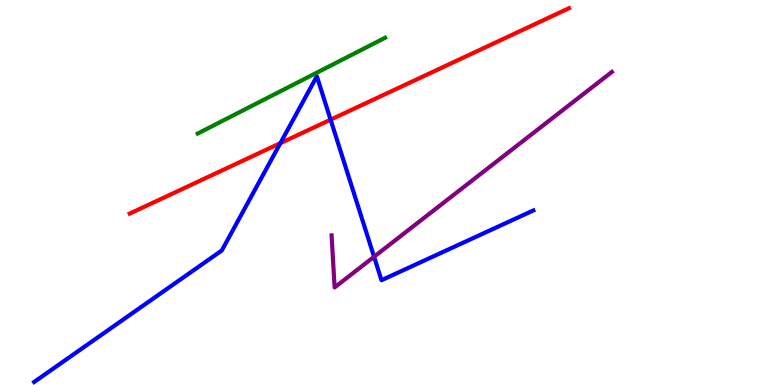[{'lines': ['blue', 'red'], 'intersections': [{'x': 3.62, 'y': 6.28}, {'x': 4.27, 'y': 6.89}]}, {'lines': ['green', 'red'], 'intersections': []}, {'lines': ['purple', 'red'], 'intersections': []}, {'lines': ['blue', 'green'], 'intersections': []}, {'lines': ['blue', 'purple'], 'intersections': [{'x': 4.83, 'y': 3.33}]}, {'lines': ['green', 'purple'], 'intersections': []}]